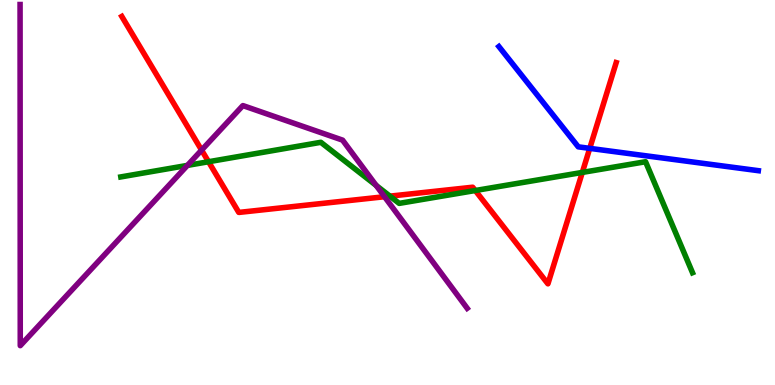[{'lines': ['blue', 'red'], 'intersections': [{'x': 7.61, 'y': 6.15}]}, {'lines': ['green', 'red'], 'intersections': [{'x': 2.69, 'y': 5.8}, {'x': 5.03, 'y': 4.91}, {'x': 6.13, 'y': 5.05}, {'x': 7.51, 'y': 5.52}]}, {'lines': ['purple', 'red'], 'intersections': [{'x': 2.6, 'y': 6.1}, {'x': 4.96, 'y': 4.89}]}, {'lines': ['blue', 'green'], 'intersections': []}, {'lines': ['blue', 'purple'], 'intersections': []}, {'lines': ['green', 'purple'], 'intersections': [{'x': 2.42, 'y': 5.7}, {'x': 4.85, 'y': 5.18}]}]